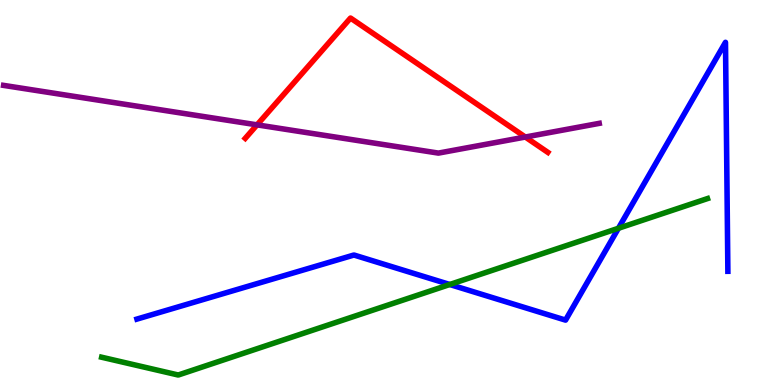[{'lines': ['blue', 'red'], 'intersections': []}, {'lines': ['green', 'red'], 'intersections': []}, {'lines': ['purple', 'red'], 'intersections': [{'x': 3.32, 'y': 6.76}, {'x': 6.78, 'y': 6.44}]}, {'lines': ['blue', 'green'], 'intersections': [{'x': 5.8, 'y': 2.61}, {'x': 7.98, 'y': 4.07}]}, {'lines': ['blue', 'purple'], 'intersections': []}, {'lines': ['green', 'purple'], 'intersections': []}]